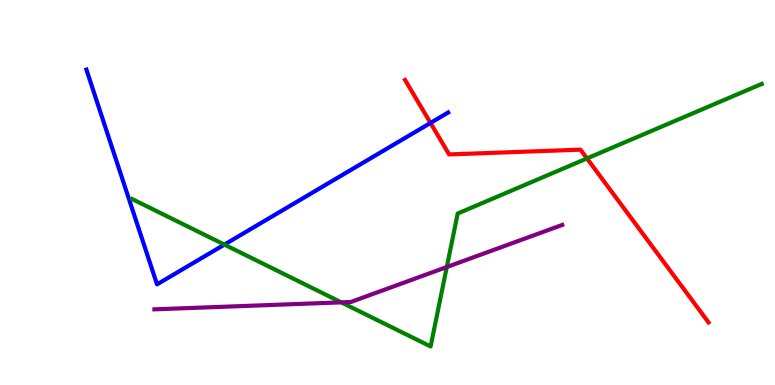[{'lines': ['blue', 'red'], 'intersections': [{'x': 5.55, 'y': 6.81}]}, {'lines': ['green', 'red'], 'intersections': [{'x': 7.57, 'y': 5.88}]}, {'lines': ['purple', 'red'], 'intersections': []}, {'lines': ['blue', 'green'], 'intersections': [{'x': 2.9, 'y': 3.65}]}, {'lines': ['blue', 'purple'], 'intersections': []}, {'lines': ['green', 'purple'], 'intersections': [{'x': 4.4, 'y': 2.15}, {'x': 5.77, 'y': 3.06}]}]